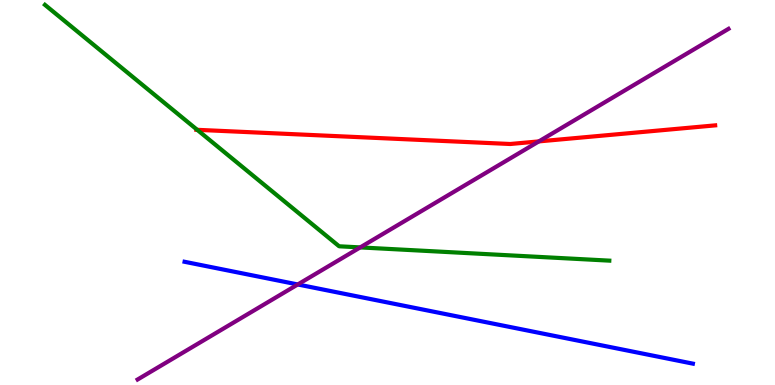[{'lines': ['blue', 'red'], 'intersections': []}, {'lines': ['green', 'red'], 'intersections': [{'x': 2.54, 'y': 6.63}]}, {'lines': ['purple', 'red'], 'intersections': [{'x': 6.95, 'y': 6.33}]}, {'lines': ['blue', 'green'], 'intersections': []}, {'lines': ['blue', 'purple'], 'intersections': [{'x': 3.84, 'y': 2.61}]}, {'lines': ['green', 'purple'], 'intersections': [{'x': 4.65, 'y': 3.57}]}]